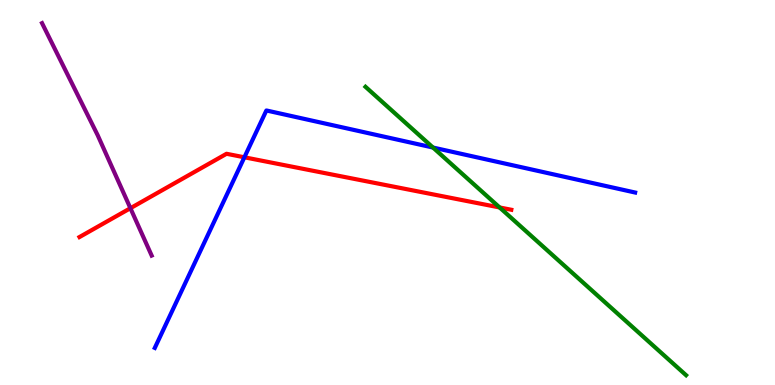[{'lines': ['blue', 'red'], 'intersections': [{'x': 3.15, 'y': 5.91}]}, {'lines': ['green', 'red'], 'intersections': [{'x': 6.45, 'y': 4.61}]}, {'lines': ['purple', 'red'], 'intersections': [{'x': 1.68, 'y': 4.59}]}, {'lines': ['blue', 'green'], 'intersections': [{'x': 5.59, 'y': 6.17}]}, {'lines': ['blue', 'purple'], 'intersections': []}, {'lines': ['green', 'purple'], 'intersections': []}]